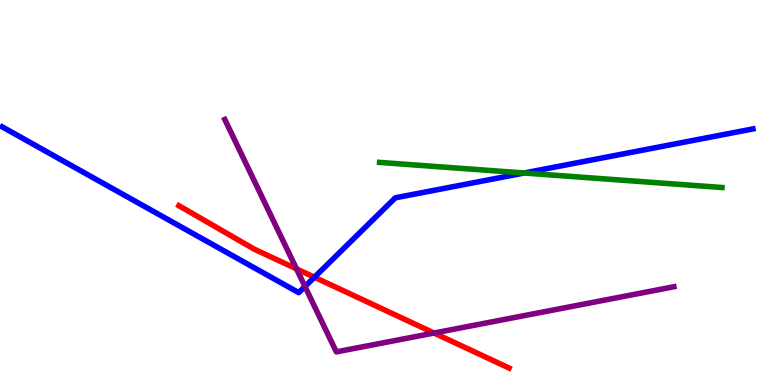[{'lines': ['blue', 'red'], 'intersections': [{'x': 4.06, 'y': 2.8}]}, {'lines': ['green', 'red'], 'intersections': []}, {'lines': ['purple', 'red'], 'intersections': [{'x': 3.83, 'y': 3.02}, {'x': 5.6, 'y': 1.35}]}, {'lines': ['blue', 'green'], 'intersections': [{'x': 6.76, 'y': 5.51}]}, {'lines': ['blue', 'purple'], 'intersections': [{'x': 3.93, 'y': 2.56}]}, {'lines': ['green', 'purple'], 'intersections': []}]